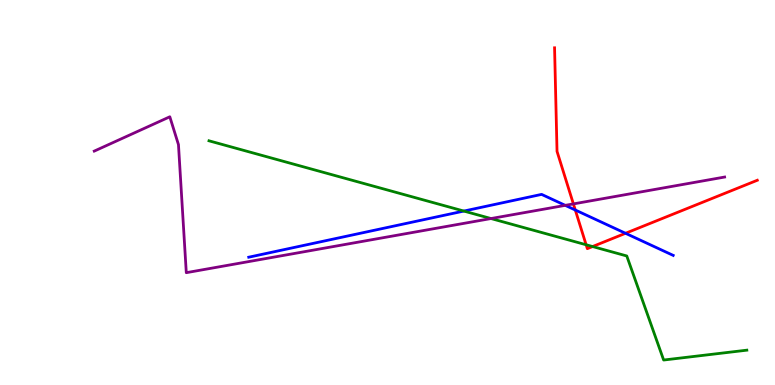[{'lines': ['blue', 'red'], 'intersections': [{'x': 7.42, 'y': 4.55}, {'x': 8.07, 'y': 3.94}]}, {'lines': ['green', 'red'], 'intersections': [{'x': 7.56, 'y': 3.64}, {'x': 7.65, 'y': 3.6}]}, {'lines': ['purple', 'red'], 'intersections': [{'x': 7.4, 'y': 4.7}]}, {'lines': ['blue', 'green'], 'intersections': [{'x': 5.99, 'y': 4.52}]}, {'lines': ['blue', 'purple'], 'intersections': [{'x': 7.29, 'y': 4.67}]}, {'lines': ['green', 'purple'], 'intersections': [{'x': 6.34, 'y': 4.32}]}]